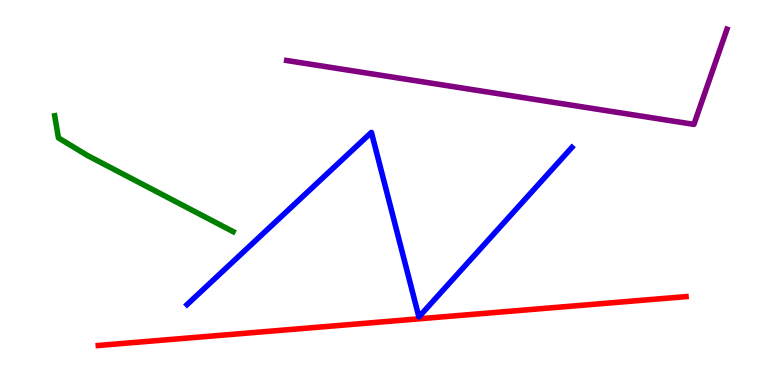[{'lines': ['blue', 'red'], 'intersections': []}, {'lines': ['green', 'red'], 'intersections': []}, {'lines': ['purple', 'red'], 'intersections': []}, {'lines': ['blue', 'green'], 'intersections': []}, {'lines': ['blue', 'purple'], 'intersections': []}, {'lines': ['green', 'purple'], 'intersections': []}]